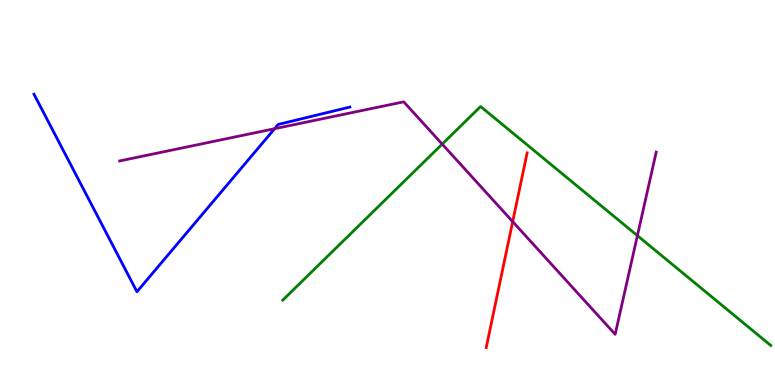[{'lines': ['blue', 'red'], 'intersections': []}, {'lines': ['green', 'red'], 'intersections': []}, {'lines': ['purple', 'red'], 'intersections': [{'x': 6.62, 'y': 4.24}]}, {'lines': ['blue', 'green'], 'intersections': []}, {'lines': ['blue', 'purple'], 'intersections': [{'x': 3.54, 'y': 6.66}]}, {'lines': ['green', 'purple'], 'intersections': [{'x': 5.71, 'y': 6.26}, {'x': 8.22, 'y': 3.88}]}]